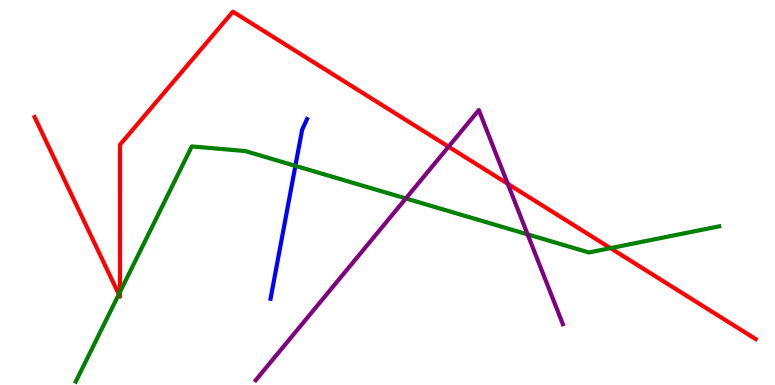[{'lines': ['blue', 'red'], 'intersections': []}, {'lines': ['green', 'red'], 'intersections': [{'x': 1.53, 'y': 2.36}, {'x': 1.55, 'y': 2.42}, {'x': 7.88, 'y': 3.56}]}, {'lines': ['purple', 'red'], 'intersections': [{'x': 5.79, 'y': 6.19}, {'x': 6.55, 'y': 5.23}]}, {'lines': ['blue', 'green'], 'intersections': [{'x': 3.81, 'y': 5.69}]}, {'lines': ['blue', 'purple'], 'intersections': []}, {'lines': ['green', 'purple'], 'intersections': [{'x': 5.24, 'y': 4.85}, {'x': 6.81, 'y': 3.91}]}]